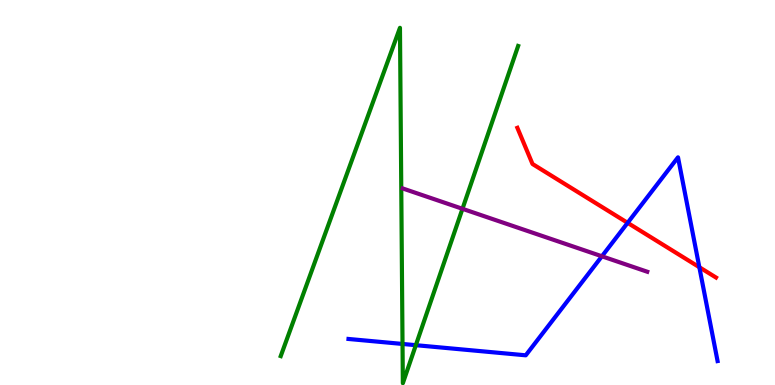[{'lines': ['blue', 'red'], 'intersections': [{'x': 8.1, 'y': 4.21}, {'x': 9.02, 'y': 3.06}]}, {'lines': ['green', 'red'], 'intersections': []}, {'lines': ['purple', 'red'], 'intersections': []}, {'lines': ['blue', 'green'], 'intersections': [{'x': 5.19, 'y': 1.07}, {'x': 5.37, 'y': 1.03}]}, {'lines': ['blue', 'purple'], 'intersections': [{'x': 7.77, 'y': 3.34}]}, {'lines': ['green', 'purple'], 'intersections': [{'x': 5.97, 'y': 4.58}]}]